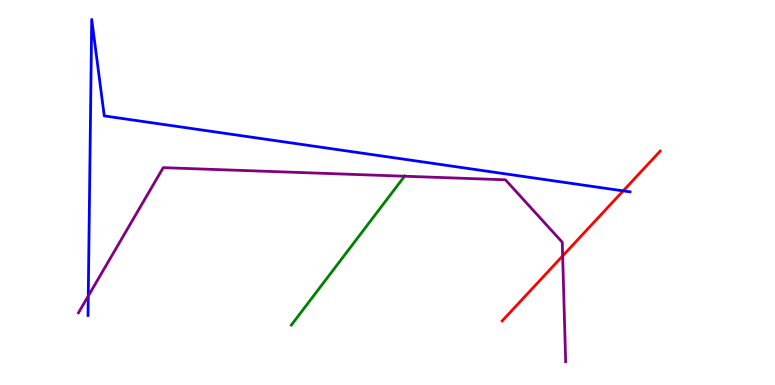[{'lines': ['blue', 'red'], 'intersections': [{'x': 8.04, 'y': 5.04}]}, {'lines': ['green', 'red'], 'intersections': []}, {'lines': ['purple', 'red'], 'intersections': [{'x': 7.26, 'y': 3.35}]}, {'lines': ['blue', 'green'], 'intersections': []}, {'lines': ['blue', 'purple'], 'intersections': [{'x': 1.14, 'y': 2.31}]}, {'lines': ['green', 'purple'], 'intersections': [{'x': 5.22, 'y': 5.42}]}]